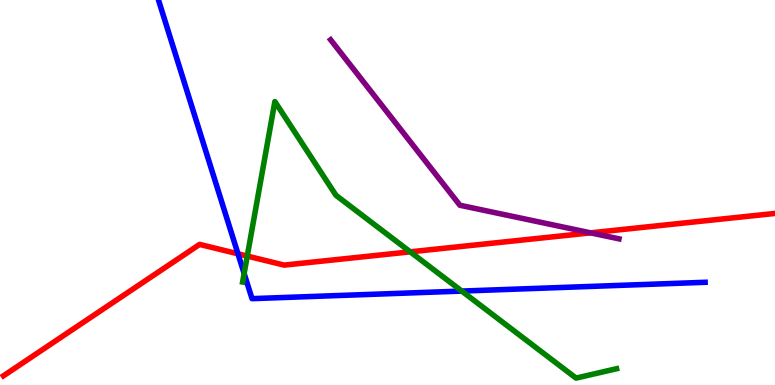[{'lines': ['blue', 'red'], 'intersections': [{'x': 3.07, 'y': 3.41}]}, {'lines': ['green', 'red'], 'intersections': [{'x': 3.19, 'y': 3.35}, {'x': 5.29, 'y': 3.46}]}, {'lines': ['purple', 'red'], 'intersections': [{'x': 7.62, 'y': 3.95}]}, {'lines': ['blue', 'green'], 'intersections': [{'x': 3.15, 'y': 2.9}, {'x': 5.96, 'y': 2.44}]}, {'lines': ['blue', 'purple'], 'intersections': []}, {'lines': ['green', 'purple'], 'intersections': []}]